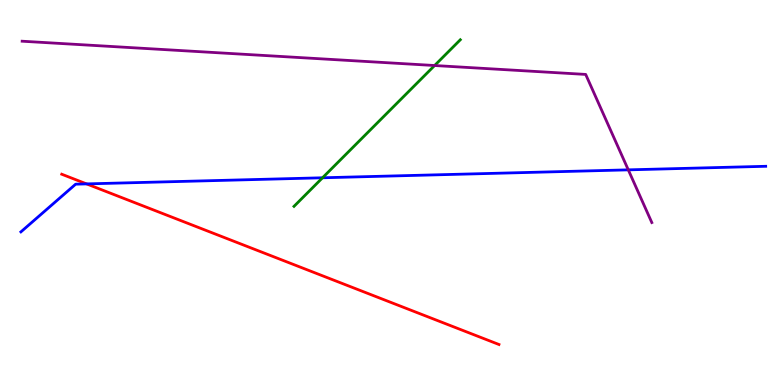[{'lines': ['blue', 'red'], 'intersections': [{'x': 1.12, 'y': 5.22}]}, {'lines': ['green', 'red'], 'intersections': []}, {'lines': ['purple', 'red'], 'intersections': []}, {'lines': ['blue', 'green'], 'intersections': [{'x': 4.16, 'y': 5.38}]}, {'lines': ['blue', 'purple'], 'intersections': [{'x': 8.11, 'y': 5.59}]}, {'lines': ['green', 'purple'], 'intersections': [{'x': 5.61, 'y': 8.3}]}]